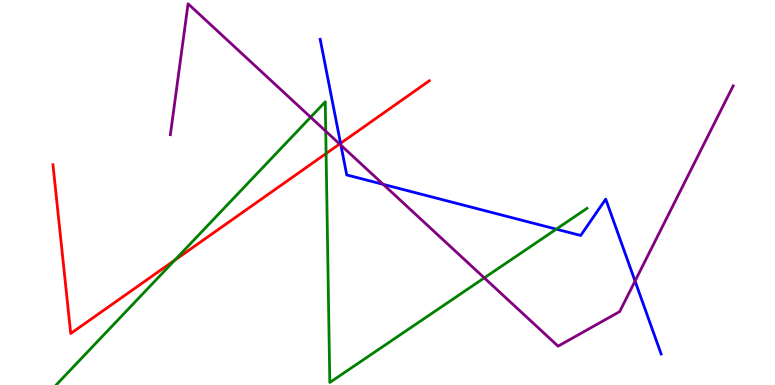[{'lines': ['blue', 'red'], 'intersections': [{'x': 4.39, 'y': 6.28}]}, {'lines': ['green', 'red'], 'intersections': [{'x': 2.25, 'y': 3.24}, {'x': 4.21, 'y': 6.01}]}, {'lines': ['purple', 'red'], 'intersections': [{'x': 4.38, 'y': 6.26}]}, {'lines': ['blue', 'green'], 'intersections': [{'x': 7.18, 'y': 4.05}]}, {'lines': ['blue', 'purple'], 'intersections': [{'x': 4.4, 'y': 6.23}, {'x': 4.94, 'y': 5.21}, {'x': 8.19, 'y': 2.7}]}, {'lines': ['green', 'purple'], 'intersections': [{'x': 4.01, 'y': 6.96}, {'x': 4.2, 'y': 6.59}, {'x': 6.25, 'y': 2.78}]}]